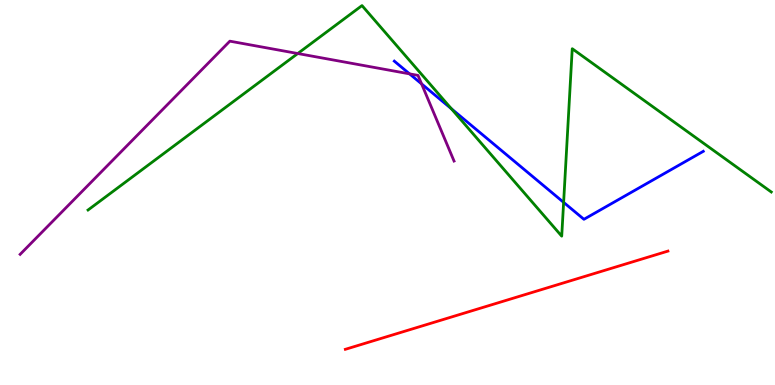[{'lines': ['blue', 'red'], 'intersections': []}, {'lines': ['green', 'red'], 'intersections': []}, {'lines': ['purple', 'red'], 'intersections': []}, {'lines': ['blue', 'green'], 'intersections': [{'x': 5.82, 'y': 7.18}, {'x': 7.27, 'y': 4.74}]}, {'lines': ['blue', 'purple'], 'intersections': [{'x': 5.28, 'y': 8.08}, {'x': 5.44, 'y': 7.82}]}, {'lines': ['green', 'purple'], 'intersections': [{'x': 3.84, 'y': 8.61}]}]